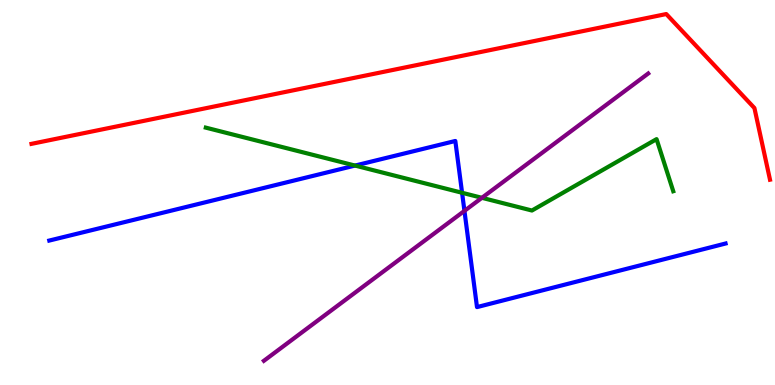[{'lines': ['blue', 'red'], 'intersections': []}, {'lines': ['green', 'red'], 'intersections': []}, {'lines': ['purple', 'red'], 'intersections': []}, {'lines': ['blue', 'green'], 'intersections': [{'x': 4.58, 'y': 5.7}, {'x': 5.96, 'y': 4.99}]}, {'lines': ['blue', 'purple'], 'intersections': [{'x': 5.99, 'y': 4.52}]}, {'lines': ['green', 'purple'], 'intersections': [{'x': 6.22, 'y': 4.86}]}]